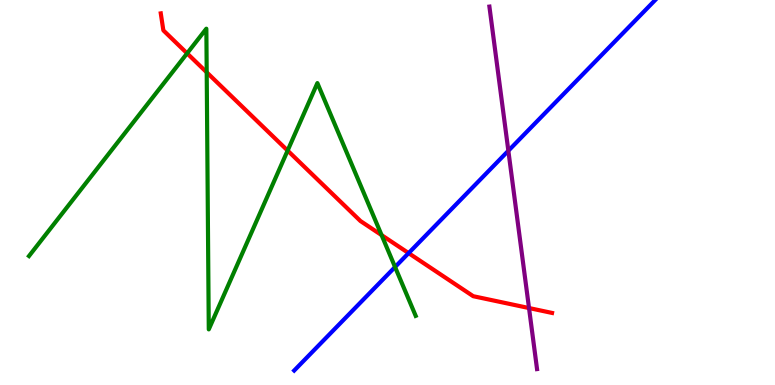[{'lines': ['blue', 'red'], 'intersections': [{'x': 5.27, 'y': 3.43}]}, {'lines': ['green', 'red'], 'intersections': [{'x': 2.41, 'y': 8.61}, {'x': 2.67, 'y': 8.12}, {'x': 3.71, 'y': 6.09}, {'x': 4.92, 'y': 3.89}]}, {'lines': ['purple', 'red'], 'intersections': [{'x': 6.83, 'y': 2.0}]}, {'lines': ['blue', 'green'], 'intersections': [{'x': 5.1, 'y': 3.06}]}, {'lines': ['blue', 'purple'], 'intersections': [{'x': 6.56, 'y': 6.08}]}, {'lines': ['green', 'purple'], 'intersections': []}]